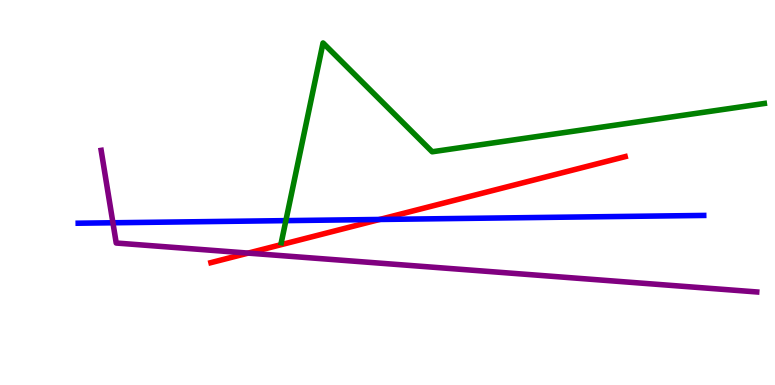[{'lines': ['blue', 'red'], 'intersections': [{'x': 4.9, 'y': 4.3}]}, {'lines': ['green', 'red'], 'intersections': []}, {'lines': ['purple', 'red'], 'intersections': [{'x': 3.2, 'y': 3.43}]}, {'lines': ['blue', 'green'], 'intersections': [{'x': 3.69, 'y': 4.27}]}, {'lines': ['blue', 'purple'], 'intersections': [{'x': 1.46, 'y': 4.21}]}, {'lines': ['green', 'purple'], 'intersections': []}]